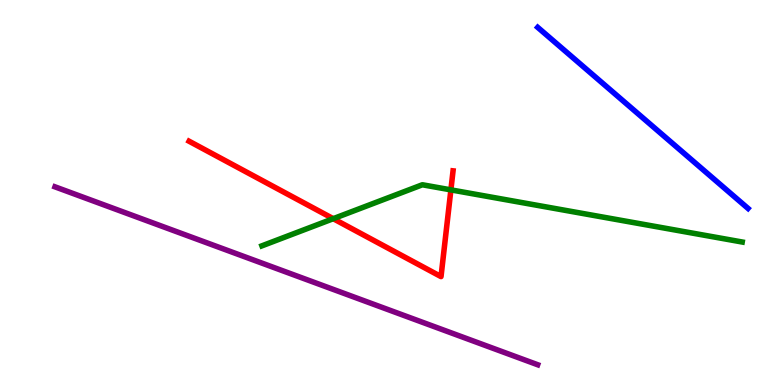[{'lines': ['blue', 'red'], 'intersections': []}, {'lines': ['green', 'red'], 'intersections': [{'x': 4.3, 'y': 4.32}, {'x': 5.82, 'y': 5.07}]}, {'lines': ['purple', 'red'], 'intersections': []}, {'lines': ['blue', 'green'], 'intersections': []}, {'lines': ['blue', 'purple'], 'intersections': []}, {'lines': ['green', 'purple'], 'intersections': []}]